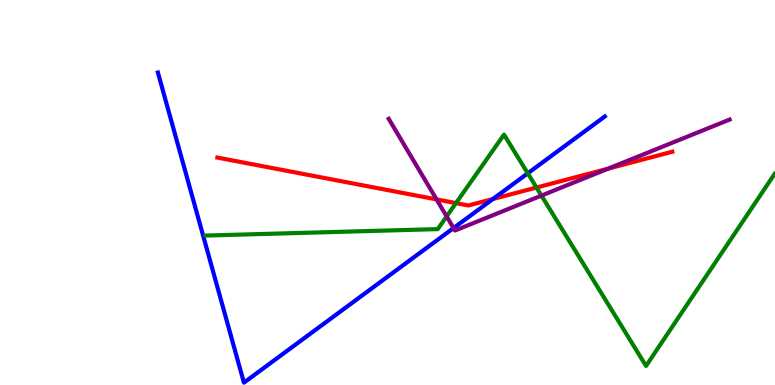[{'lines': ['blue', 'red'], 'intersections': [{'x': 6.36, 'y': 4.83}]}, {'lines': ['green', 'red'], 'intersections': [{'x': 5.88, 'y': 4.72}, {'x': 6.92, 'y': 5.13}]}, {'lines': ['purple', 'red'], 'intersections': [{'x': 5.63, 'y': 4.82}, {'x': 7.85, 'y': 5.62}]}, {'lines': ['blue', 'green'], 'intersections': [{'x': 6.81, 'y': 5.5}]}, {'lines': ['blue', 'purple'], 'intersections': [{'x': 5.85, 'y': 4.08}]}, {'lines': ['green', 'purple'], 'intersections': [{'x': 5.76, 'y': 4.38}, {'x': 6.99, 'y': 4.92}]}]